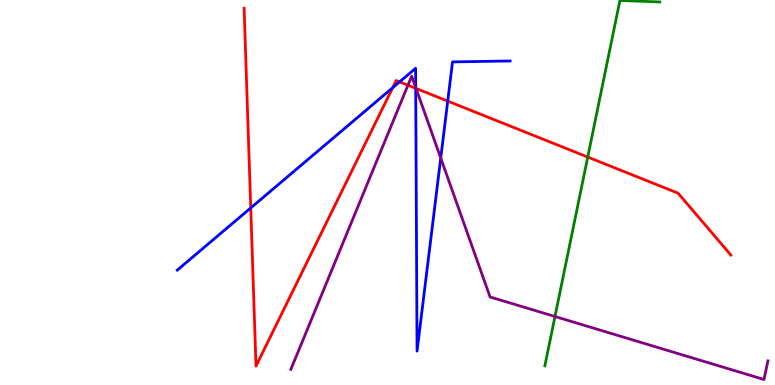[{'lines': ['blue', 'red'], 'intersections': [{'x': 3.24, 'y': 4.6}, {'x': 5.07, 'y': 7.72}, {'x': 5.16, 'y': 7.87}, {'x': 5.36, 'y': 7.71}, {'x': 5.78, 'y': 7.37}]}, {'lines': ['green', 'red'], 'intersections': [{'x': 7.58, 'y': 5.92}]}, {'lines': ['purple', 'red'], 'intersections': [{'x': 5.26, 'y': 7.79}, {'x': 5.37, 'y': 7.7}]}, {'lines': ['blue', 'green'], 'intersections': []}, {'lines': ['blue', 'purple'], 'intersections': [{'x': 5.36, 'y': 7.73}, {'x': 5.69, 'y': 5.9}]}, {'lines': ['green', 'purple'], 'intersections': [{'x': 7.16, 'y': 1.78}]}]